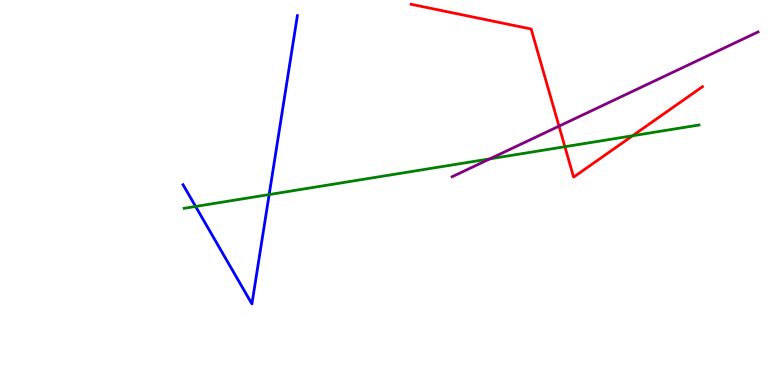[{'lines': ['blue', 'red'], 'intersections': []}, {'lines': ['green', 'red'], 'intersections': [{'x': 7.29, 'y': 6.19}, {'x': 8.16, 'y': 6.47}]}, {'lines': ['purple', 'red'], 'intersections': [{'x': 7.21, 'y': 6.72}]}, {'lines': ['blue', 'green'], 'intersections': [{'x': 2.52, 'y': 4.64}, {'x': 3.47, 'y': 4.95}]}, {'lines': ['blue', 'purple'], 'intersections': []}, {'lines': ['green', 'purple'], 'intersections': [{'x': 6.32, 'y': 5.87}]}]